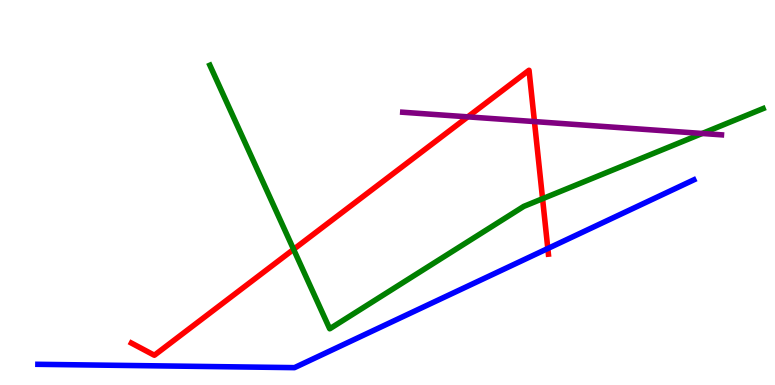[{'lines': ['blue', 'red'], 'intersections': [{'x': 7.07, 'y': 3.55}]}, {'lines': ['green', 'red'], 'intersections': [{'x': 3.79, 'y': 3.52}, {'x': 7.0, 'y': 4.84}]}, {'lines': ['purple', 'red'], 'intersections': [{'x': 6.04, 'y': 6.96}, {'x': 6.9, 'y': 6.84}]}, {'lines': ['blue', 'green'], 'intersections': []}, {'lines': ['blue', 'purple'], 'intersections': []}, {'lines': ['green', 'purple'], 'intersections': [{'x': 9.06, 'y': 6.53}]}]